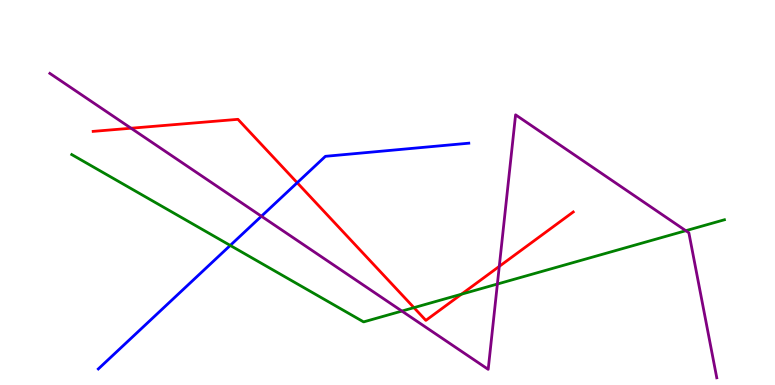[{'lines': ['blue', 'red'], 'intersections': [{'x': 3.83, 'y': 5.25}]}, {'lines': ['green', 'red'], 'intersections': [{'x': 5.34, 'y': 2.01}, {'x': 5.95, 'y': 2.36}]}, {'lines': ['purple', 'red'], 'intersections': [{'x': 1.69, 'y': 6.67}, {'x': 6.44, 'y': 3.08}]}, {'lines': ['blue', 'green'], 'intersections': [{'x': 2.97, 'y': 3.63}]}, {'lines': ['blue', 'purple'], 'intersections': [{'x': 3.37, 'y': 4.38}]}, {'lines': ['green', 'purple'], 'intersections': [{'x': 5.19, 'y': 1.92}, {'x': 6.42, 'y': 2.62}, {'x': 8.85, 'y': 4.01}]}]